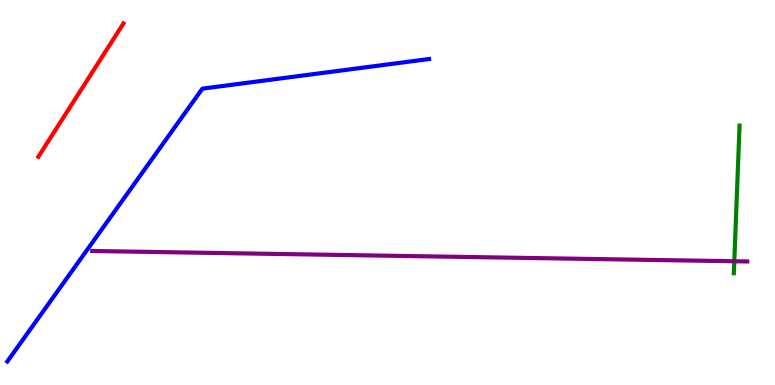[{'lines': ['blue', 'red'], 'intersections': []}, {'lines': ['green', 'red'], 'intersections': []}, {'lines': ['purple', 'red'], 'intersections': []}, {'lines': ['blue', 'green'], 'intersections': []}, {'lines': ['blue', 'purple'], 'intersections': []}, {'lines': ['green', 'purple'], 'intersections': [{'x': 9.47, 'y': 3.21}]}]